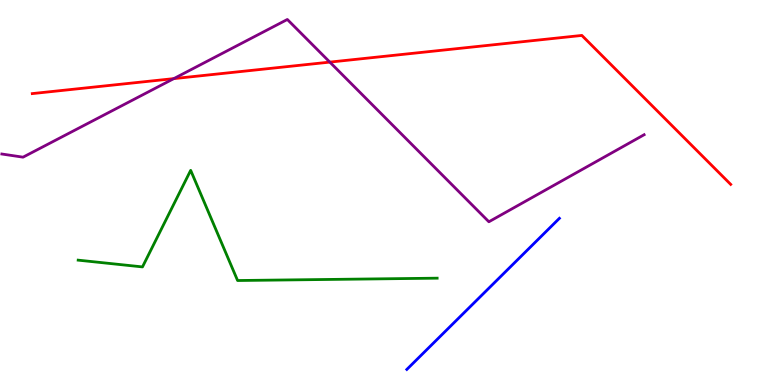[{'lines': ['blue', 'red'], 'intersections': []}, {'lines': ['green', 'red'], 'intersections': []}, {'lines': ['purple', 'red'], 'intersections': [{'x': 2.24, 'y': 7.96}, {'x': 4.26, 'y': 8.39}]}, {'lines': ['blue', 'green'], 'intersections': []}, {'lines': ['blue', 'purple'], 'intersections': []}, {'lines': ['green', 'purple'], 'intersections': []}]